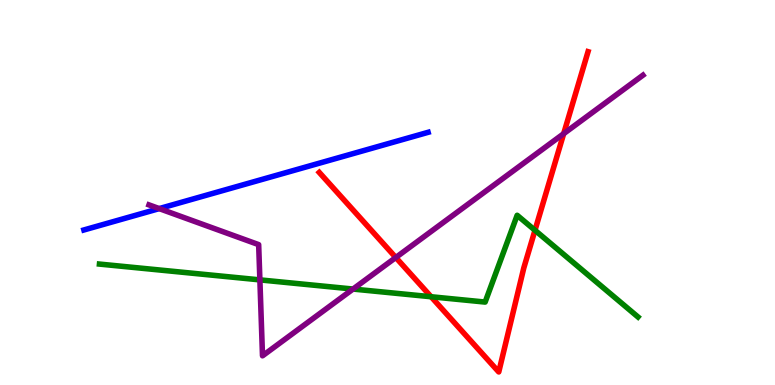[{'lines': ['blue', 'red'], 'intersections': []}, {'lines': ['green', 'red'], 'intersections': [{'x': 5.56, 'y': 2.29}, {'x': 6.9, 'y': 4.02}]}, {'lines': ['purple', 'red'], 'intersections': [{'x': 5.11, 'y': 3.31}, {'x': 7.27, 'y': 6.53}]}, {'lines': ['blue', 'green'], 'intersections': []}, {'lines': ['blue', 'purple'], 'intersections': [{'x': 2.05, 'y': 4.58}]}, {'lines': ['green', 'purple'], 'intersections': [{'x': 3.35, 'y': 2.73}, {'x': 4.56, 'y': 2.49}]}]